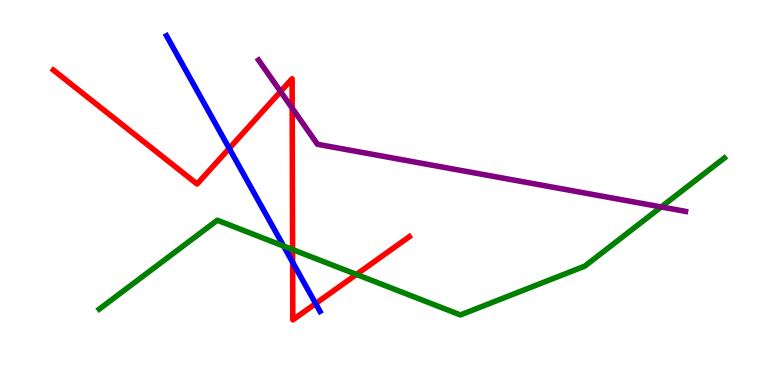[{'lines': ['blue', 'red'], 'intersections': [{'x': 2.96, 'y': 6.15}, {'x': 3.78, 'y': 3.19}, {'x': 4.07, 'y': 2.11}]}, {'lines': ['green', 'red'], 'intersections': [{'x': 3.78, 'y': 3.52}, {'x': 4.6, 'y': 2.87}]}, {'lines': ['purple', 'red'], 'intersections': [{'x': 3.62, 'y': 7.62}, {'x': 3.77, 'y': 7.19}]}, {'lines': ['blue', 'green'], 'intersections': [{'x': 3.66, 'y': 3.61}]}, {'lines': ['blue', 'purple'], 'intersections': []}, {'lines': ['green', 'purple'], 'intersections': [{'x': 8.53, 'y': 4.62}]}]